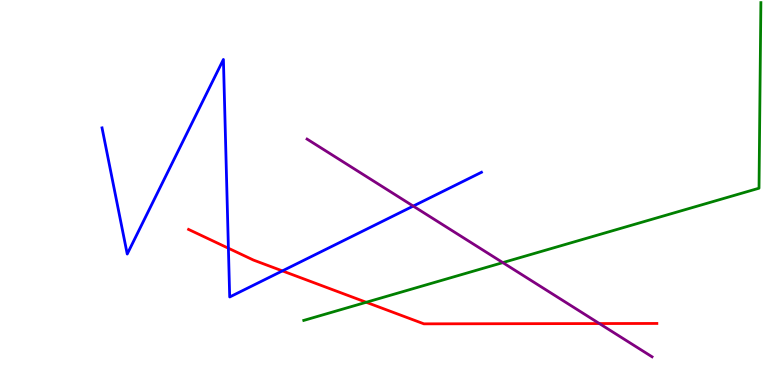[{'lines': ['blue', 'red'], 'intersections': [{'x': 2.95, 'y': 3.55}, {'x': 3.64, 'y': 2.96}]}, {'lines': ['green', 'red'], 'intersections': [{'x': 4.73, 'y': 2.15}]}, {'lines': ['purple', 'red'], 'intersections': [{'x': 7.73, 'y': 1.6}]}, {'lines': ['blue', 'green'], 'intersections': []}, {'lines': ['blue', 'purple'], 'intersections': [{'x': 5.33, 'y': 4.65}]}, {'lines': ['green', 'purple'], 'intersections': [{'x': 6.49, 'y': 3.18}]}]